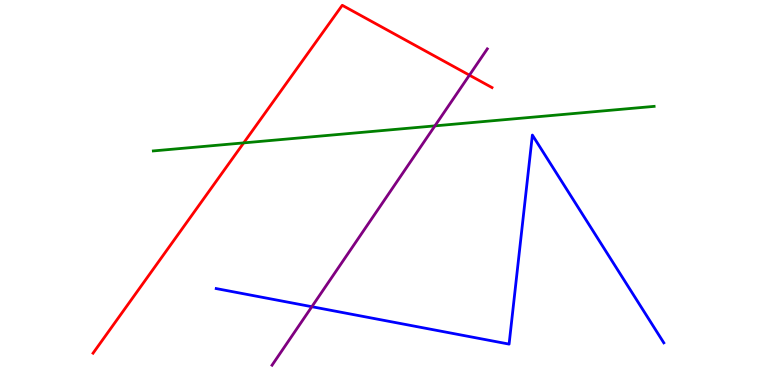[{'lines': ['blue', 'red'], 'intersections': []}, {'lines': ['green', 'red'], 'intersections': [{'x': 3.14, 'y': 6.29}]}, {'lines': ['purple', 'red'], 'intersections': [{'x': 6.06, 'y': 8.05}]}, {'lines': ['blue', 'green'], 'intersections': []}, {'lines': ['blue', 'purple'], 'intersections': [{'x': 4.02, 'y': 2.03}]}, {'lines': ['green', 'purple'], 'intersections': [{'x': 5.61, 'y': 6.73}]}]